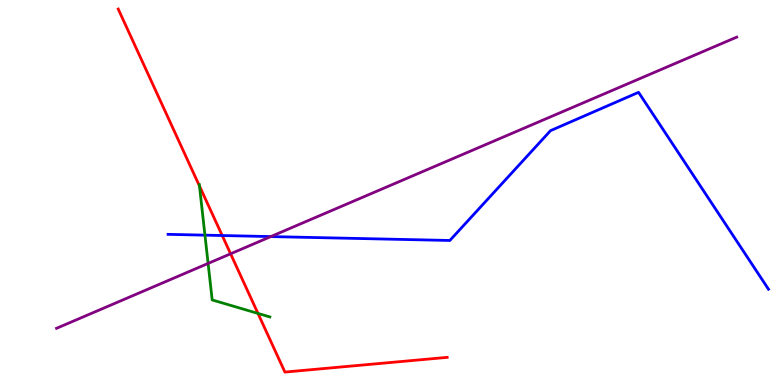[{'lines': ['blue', 'red'], 'intersections': [{'x': 2.87, 'y': 3.88}]}, {'lines': ['green', 'red'], 'intersections': [{'x': 2.57, 'y': 5.17}, {'x': 3.33, 'y': 1.86}]}, {'lines': ['purple', 'red'], 'intersections': [{'x': 2.98, 'y': 3.41}]}, {'lines': ['blue', 'green'], 'intersections': [{'x': 2.64, 'y': 3.89}]}, {'lines': ['blue', 'purple'], 'intersections': [{'x': 3.49, 'y': 3.86}]}, {'lines': ['green', 'purple'], 'intersections': [{'x': 2.69, 'y': 3.16}]}]